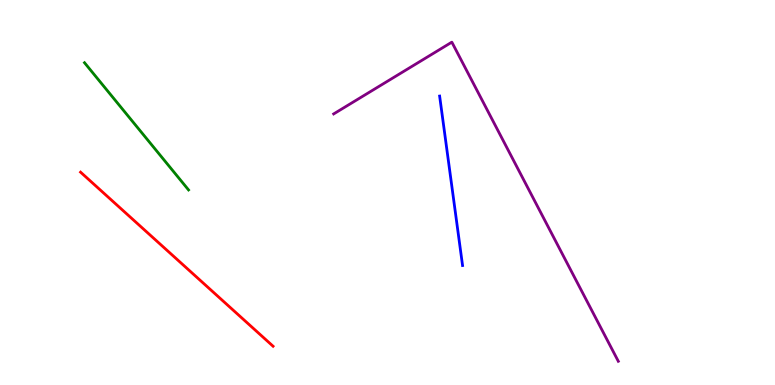[{'lines': ['blue', 'red'], 'intersections': []}, {'lines': ['green', 'red'], 'intersections': []}, {'lines': ['purple', 'red'], 'intersections': []}, {'lines': ['blue', 'green'], 'intersections': []}, {'lines': ['blue', 'purple'], 'intersections': []}, {'lines': ['green', 'purple'], 'intersections': []}]